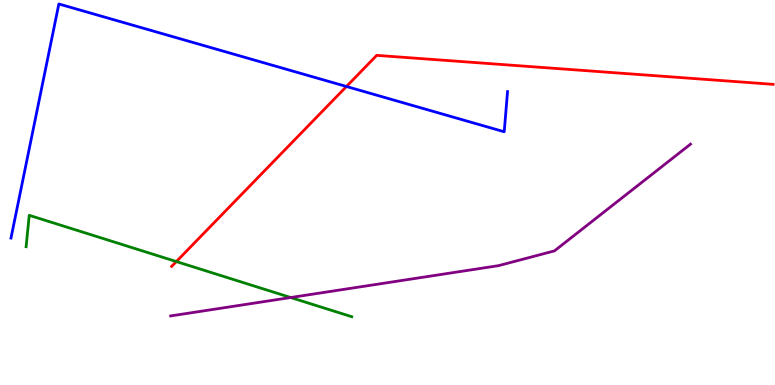[{'lines': ['blue', 'red'], 'intersections': [{'x': 4.47, 'y': 7.75}]}, {'lines': ['green', 'red'], 'intersections': [{'x': 2.28, 'y': 3.21}]}, {'lines': ['purple', 'red'], 'intersections': []}, {'lines': ['blue', 'green'], 'intersections': []}, {'lines': ['blue', 'purple'], 'intersections': []}, {'lines': ['green', 'purple'], 'intersections': [{'x': 3.75, 'y': 2.27}]}]